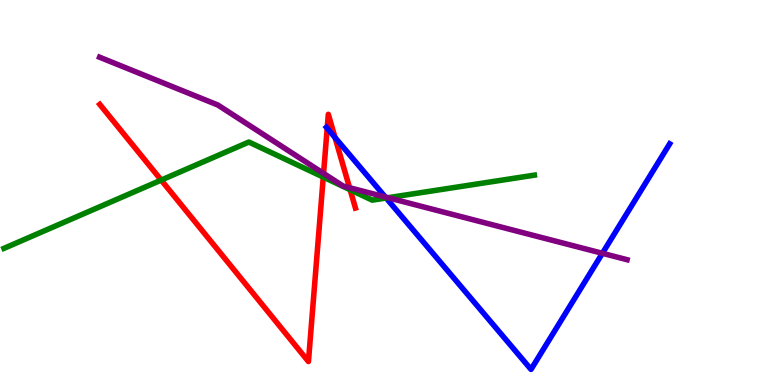[{'lines': ['blue', 'red'], 'intersections': [{'x': 4.22, 'y': 6.67}, {'x': 4.32, 'y': 6.43}]}, {'lines': ['green', 'red'], 'intersections': [{'x': 2.08, 'y': 5.32}, {'x': 4.17, 'y': 5.4}, {'x': 4.52, 'y': 5.07}]}, {'lines': ['purple', 'red'], 'intersections': [{'x': 4.17, 'y': 5.5}, {'x': 4.51, 'y': 5.12}]}, {'lines': ['blue', 'green'], 'intersections': [{'x': 4.98, 'y': 4.86}]}, {'lines': ['blue', 'purple'], 'intersections': [{'x': 4.97, 'y': 4.88}, {'x': 7.77, 'y': 3.42}]}, {'lines': ['green', 'purple'], 'intersections': [{'x': 5.01, 'y': 4.86}]}]